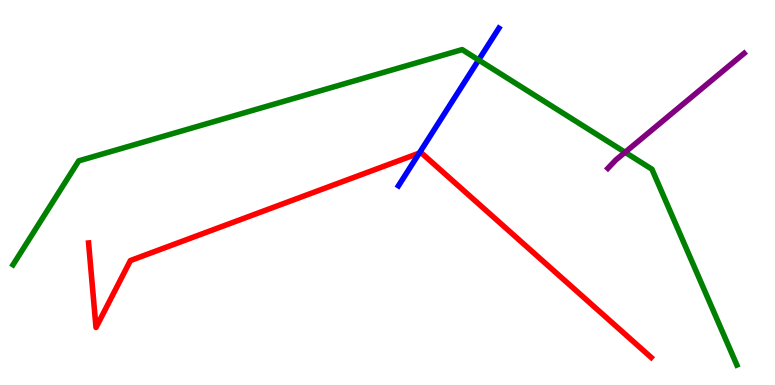[{'lines': ['blue', 'red'], 'intersections': [{'x': 5.41, 'y': 6.02}]}, {'lines': ['green', 'red'], 'intersections': []}, {'lines': ['purple', 'red'], 'intersections': []}, {'lines': ['blue', 'green'], 'intersections': [{'x': 6.18, 'y': 8.44}]}, {'lines': ['blue', 'purple'], 'intersections': []}, {'lines': ['green', 'purple'], 'intersections': [{'x': 8.07, 'y': 6.04}]}]